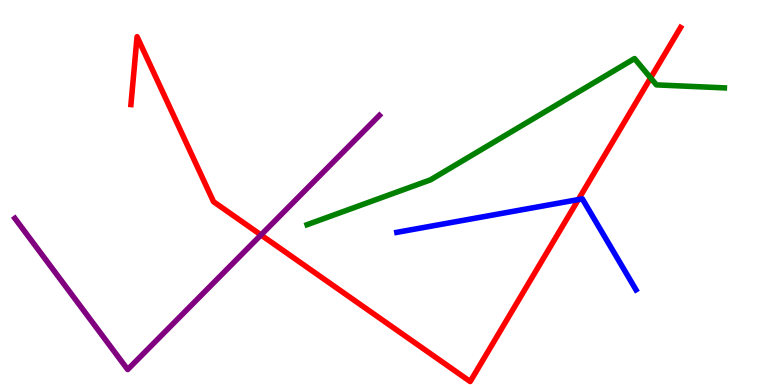[{'lines': ['blue', 'red'], 'intersections': [{'x': 7.46, 'y': 4.82}]}, {'lines': ['green', 'red'], 'intersections': [{'x': 8.4, 'y': 7.98}]}, {'lines': ['purple', 'red'], 'intersections': [{'x': 3.37, 'y': 3.9}]}, {'lines': ['blue', 'green'], 'intersections': []}, {'lines': ['blue', 'purple'], 'intersections': []}, {'lines': ['green', 'purple'], 'intersections': []}]